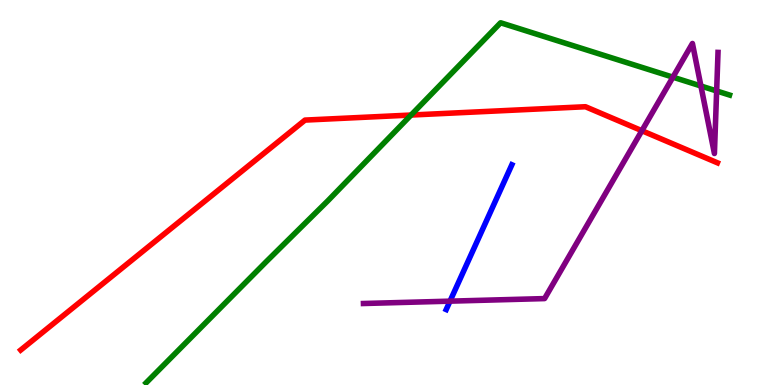[{'lines': ['blue', 'red'], 'intersections': []}, {'lines': ['green', 'red'], 'intersections': [{'x': 5.3, 'y': 7.01}]}, {'lines': ['purple', 'red'], 'intersections': [{'x': 8.28, 'y': 6.61}]}, {'lines': ['blue', 'green'], 'intersections': []}, {'lines': ['blue', 'purple'], 'intersections': [{'x': 5.81, 'y': 2.18}]}, {'lines': ['green', 'purple'], 'intersections': [{'x': 8.68, 'y': 8.0}, {'x': 9.04, 'y': 7.77}, {'x': 9.25, 'y': 7.64}]}]